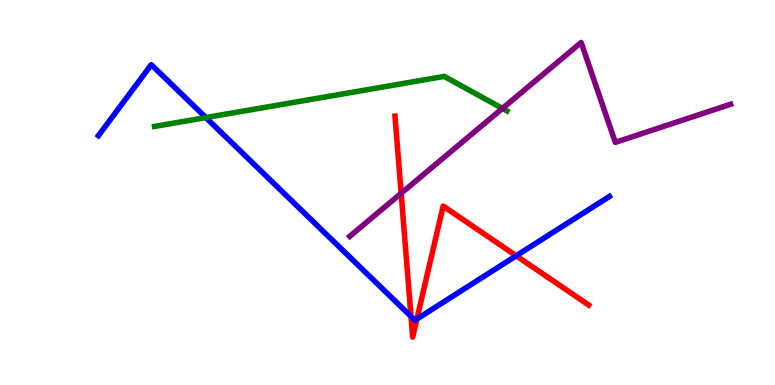[{'lines': ['blue', 'red'], 'intersections': [{'x': 5.3, 'y': 1.78}, {'x': 5.38, 'y': 1.71}, {'x': 6.66, 'y': 3.36}]}, {'lines': ['green', 'red'], 'intersections': []}, {'lines': ['purple', 'red'], 'intersections': [{'x': 5.18, 'y': 4.98}]}, {'lines': ['blue', 'green'], 'intersections': [{'x': 2.66, 'y': 6.95}]}, {'lines': ['blue', 'purple'], 'intersections': []}, {'lines': ['green', 'purple'], 'intersections': [{'x': 6.48, 'y': 7.18}]}]